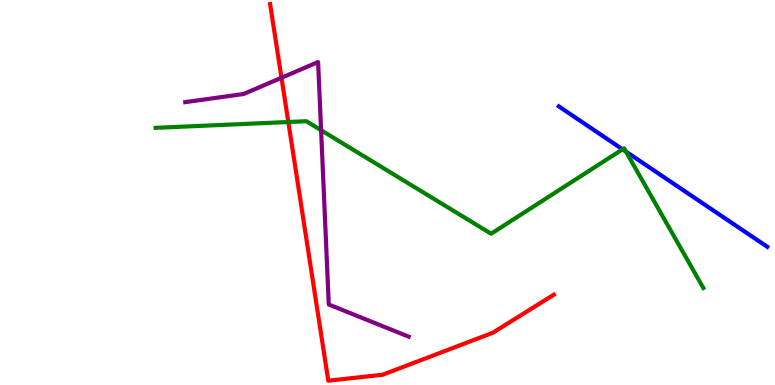[{'lines': ['blue', 'red'], 'intersections': []}, {'lines': ['green', 'red'], 'intersections': [{'x': 3.72, 'y': 6.83}]}, {'lines': ['purple', 'red'], 'intersections': [{'x': 3.63, 'y': 7.98}]}, {'lines': ['blue', 'green'], 'intersections': [{'x': 8.03, 'y': 6.12}, {'x': 8.08, 'y': 6.06}]}, {'lines': ['blue', 'purple'], 'intersections': []}, {'lines': ['green', 'purple'], 'intersections': [{'x': 4.14, 'y': 6.62}]}]